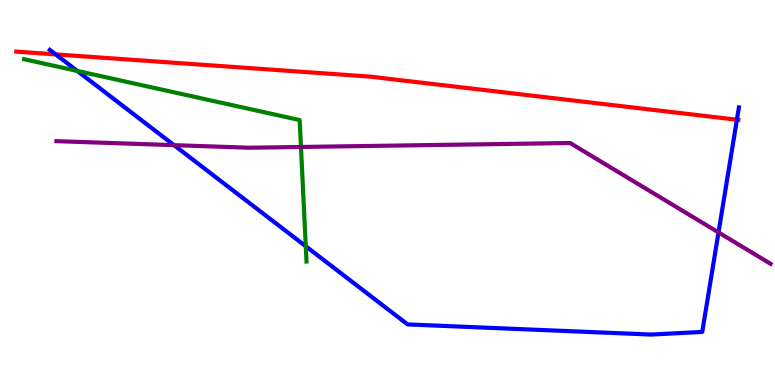[{'lines': ['blue', 'red'], 'intersections': [{'x': 0.719, 'y': 8.59}, {'x': 9.51, 'y': 6.89}]}, {'lines': ['green', 'red'], 'intersections': []}, {'lines': ['purple', 'red'], 'intersections': []}, {'lines': ['blue', 'green'], 'intersections': [{'x': 0.997, 'y': 8.16}, {'x': 3.95, 'y': 3.6}]}, {'lines': ['blue', 'purple'], 'intersections': [{'x': 2.25, 'y': 6.23}, {'x': 9.27, 'y': 3.96}]}, {'lines': ['green', 'purple'], 'intersections': [{'x': 3.88, 'y': 6.18}]}]